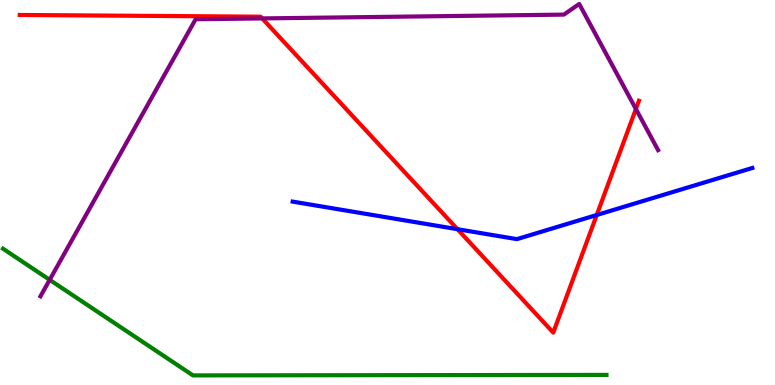[{'lines': ['blue', 'red'], 'intersections': [{'x': 5.9, 'y': 4.05}, {'x': 7.7, 'y': 4.42}]}, {'lines': ['green', 'red'], 'intersections': []}, {'lines': ['purple', 'red'], 'intersections': [{'x': 3.38, 'y': 9.52}, {'x': 8.21, 'y': 7.17}]}, {'lines': ['blue', 'green'], 'intersections': []}, {'lines': ['blue', 'purple'], 'intersections': []}, {'lines': ['green', 'purple'], 'intersections': [{'x': 0.641, 'y': 2.73}]}]